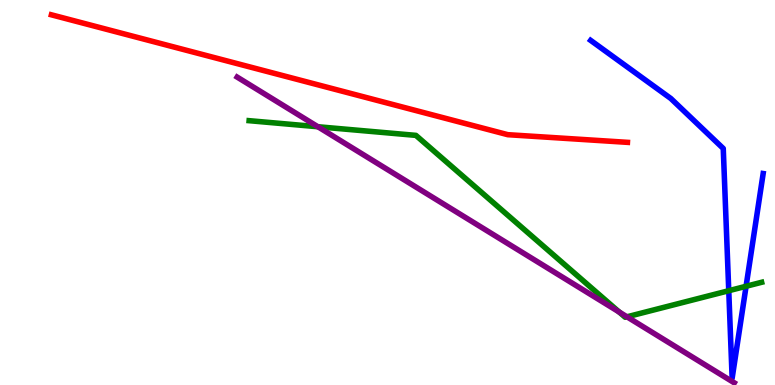[{'lines': ['blue', 'red'], 'intersections': []}, {'lines': ['green', 'red'], 'intersections': []}, {'lines': ['purple', 'red'], 'intersections': []}, {'lines': ['blue', 'green'], 'intersections': [{'x': 9.4, 'y': 2.45}, {'x': 9.63, 'y': 2.56}]}, {'lines': ['blue', 'purple'], 'intersections': []}, {'lines': ['green', 'purple'], 'intersections': [{'x': 4.1, 'y': 6.71}, {'x': 7.99, 'y': 1.9}, {'x': 8.09, 'y': 1.77}]}]